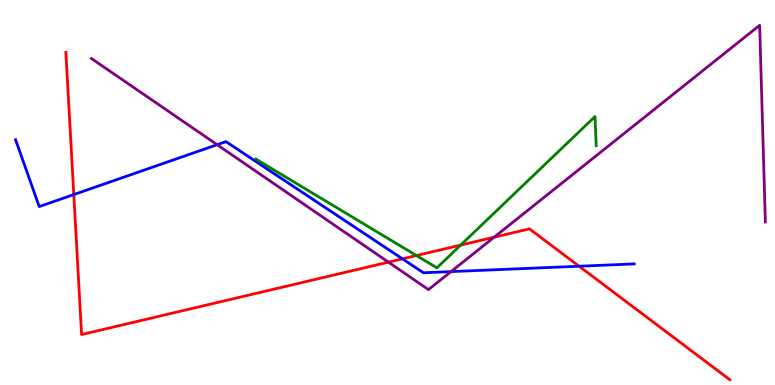[{'lines': ['blue', 'red'], 'intersections': [{'x': 0.952, 'y': 4.95}, {'x': 5.19, 'y': 3.28}, {'x': 7.47, 'y': 3.08}]}, {'lines': ['green', 'red'], 'intersections': [{'x': 5.37, 'y': 3.36}, {'x': 5.94, 'y': 3.63}]}, {'lines': ['purple', 'red'], 'intersections': [{'x': 5.01, 'y': 3.19}, {'x': 6.38, 'y': 3.84}]}, {'lines': ['blue', 'green'], 'intersections': []}, {'lines': ['blue', 'purple'], 'intersections': [{'x': 2.8, 'y': 6.24}, {'x': 5.82, 'y': 2.95}]}, {'lines': ['green', 'purple'], 'intersections': []}]